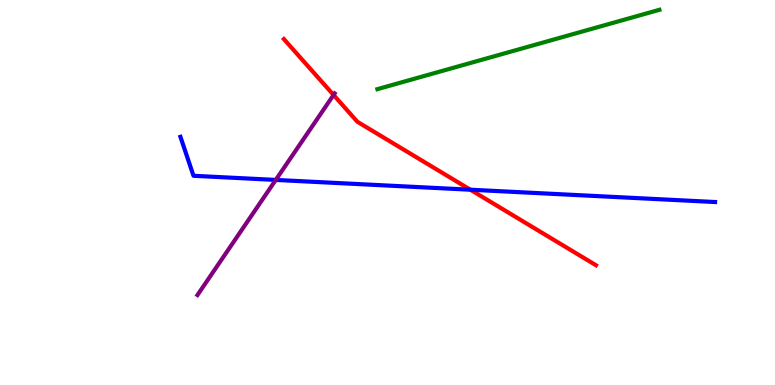[{'lines': ['blue', 'red'], 'intersections': [{'x': 6.07, 'y': 5.07}]}, {'lines': ['green', 'red'], 'intersections': []}, {'lines': ['purple', 'red'], 'intersections': [{'x': 4.3, 'y': 7.53}]}, {'lines': ['blue', 'green'], 'intersections': []}, {'lines': ['blue', 'purple'], 'intersections': [{'x': 3.56, 'y': 5.33}]}, {'lines': ['green', 'purple'], 'intersections': []}]